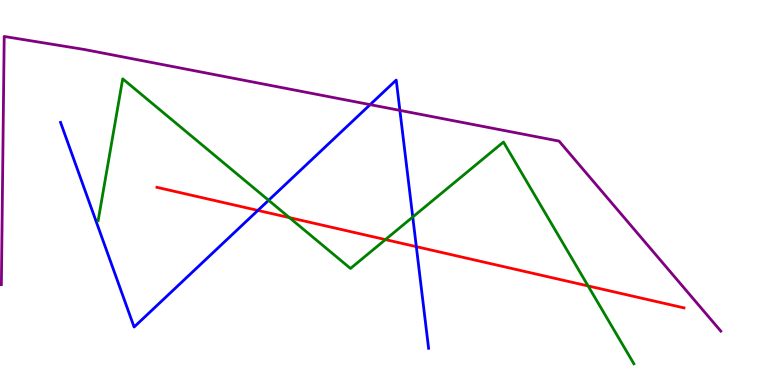[{'lines': ['blue', 'red'], 'intersections': [{'x': 3.33, 'y': 4.53}, {'x': 5.37, 'y': 3.59}]}, {'lines': ['green', 'red'], 'intersections': [{'x': 3.73, 'y': 4.35}, {'x': 4.97, 'y': 3.78}, {'x': 7.59, 'y': 2.57}]}, {'lines': ['purple', 'red'], 'intersections': []}, {'lines': ['blue', 'green'], 'intersections': [{'x': 3.47, 'y': 4.8}, {'x': 5.33, 'y': 4.36}]}, {'lines': ['blue', 'purple'], 'intersections': [{'x': 4.78, 'y': 7.28}, {'x': 5.16, 'y': 7.13}]}, {'lines': ['green', 'purple'], 'intersections': []}]